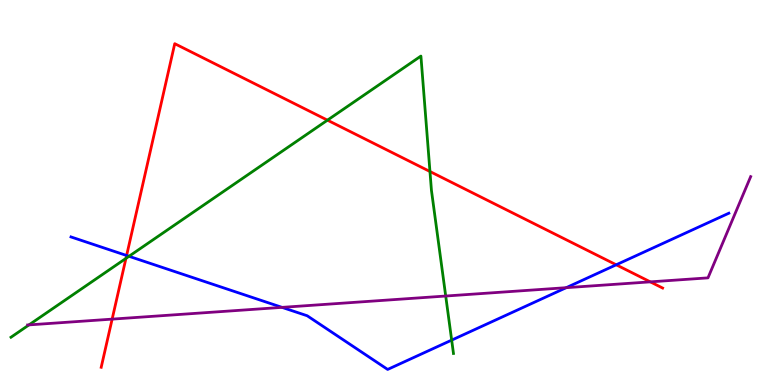[{'lines': ['blue', 'red'], 'intersections': [{'x': 1.63, 'y': 3.36}, {'x': 7.95, 'y': 3.12}]}, {'lines': ['green', 'red'], 'intersections': [{'x': 1.63, 'y': 3.29}, {'x': 4.23, 'y': 6.88}, {'x': 5.55, 'y': 5.55}]}, {'lines': ['purple', 'red'], 'intersections': [{'x': 1.45, 'y': 1.71}, {'x': 8.39, 'y': 2.68}]}, {'lines': ['blue', 'green'], 'intersections': [{'x': 1.66, 'y': 3.34}, {'x': 5.83, 'y': 1.17}]}, {'lines': ['blue', 'purple'], 'intersections': [{'x': 3.64, 'y': 2.02}, {'x': 7.31, 'y': 2.53}]}, {'lines': ['green', 'purple'], 'intersections': [{'x': 0.374, 'y': 1.56}, {'x': 5.75, 'y': 2.31}]}]